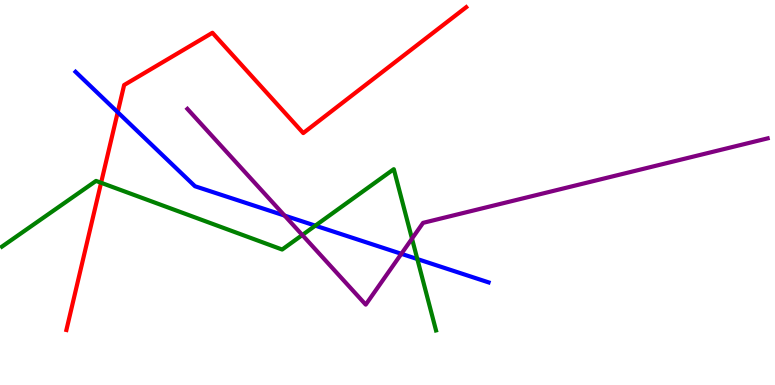[{'lines': ['blue', 'red'], 'intersections': [{'x': 1.52, 'y': 7.08}]}, {'lines': ['green', 'red'], 'intersections': [{'x': 1.3, 'y': 5.25}]}, {'lines': ['purple', 'red'], 'intersections': []}, {'lines': ['blue', 'green'], 'intersections': [{'x': 4.07, 'y': 4.14}, {'x': 5.38, 'y': 3.27}]}, {'lines': ['blue', 'purple'], 'intersections': [{'x': 3.67, 'y': 4.4}, {'x': 5.18, 'y': 3.41}]}, {'lines': ['green', 'purple'], 'intersections': [{'x': 3.9, 'y': 3.9}, {'x': 5.32, 'y': 3.8}]}]